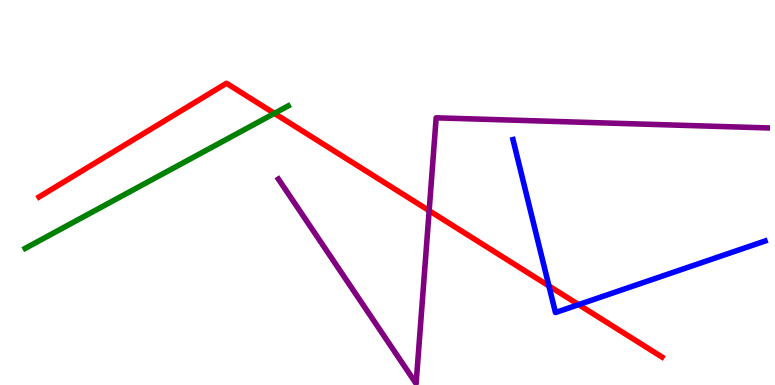[{'lines': ['blue', 'red'], 'intersections': [{'x': 7.08, 'y': 2.57}, {'x': 7.47, 'y': 2.09}]}, {'lines': ['green', 'red'], 'intersections': [{'x': 3.54, 'y': 7.05}]}, {'lines': ['purple', 'red'], 'intersections': [{'x': 5.54, 'y': 4.53}]}, {'lines': ['blue', 'green'], 'intersections': []}, {'lines': ['blue', 'purple'], 'intersections': []}, {'lines': ['green', 'purple'], 'intersections': []}]